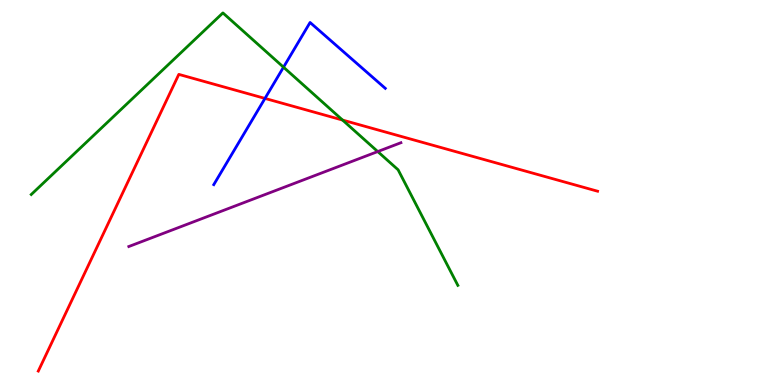[{'lines': ['blue', 'red'], 'intersections': [{'x': 3.42, 'y': 7.44}]}, {'lines': ['green', 'red'], 'intersections': [{'x': 4.42, 'y': 6.88}]}, {'lines': ['purple', 'red'], 'intersections': []}, {'lines': ['blue', 'green'], 'intersections': [{'x': 3.66, 'y': 8.25}]}, {'lines': ['blue', 'purple'], 'intersections': []}, {'lines': ['green', 'purple'], 'intersections': [{'x': 4.87, 'y': 6.06}]}]